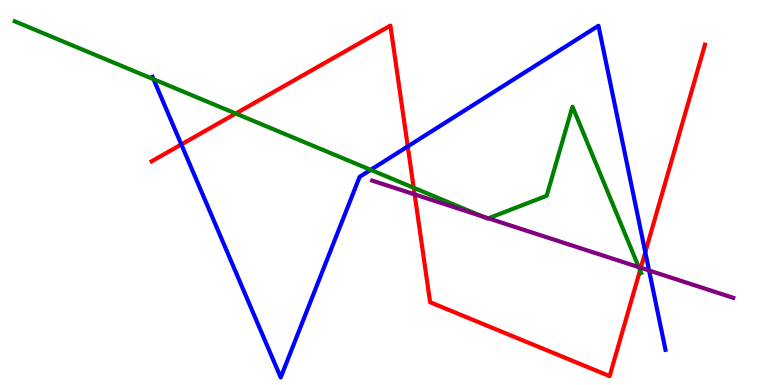[{'lines': ['blue', 'red'], 'intersections': [{'x': 2.34, 'y': 6.25}, {'x': 5.26, 'y': 6.2}, {'x': 8.33, 'y': 3.45}]}, {'lines': ['green', 'red'], 'intersections': [{'x': 3.04, 'y': 7.05}, {'x': 5.34, 'y': 5.12}, {'x': 8.26, 'y': 2.98}]}, {'lines': ['purple', 'red'], 'intersections': [{'x': 5.35, 'y': 4.95}, {'x': 8.27, 'y': 3.04}]}, {'lines': ['blue', 'green'], 'intersections': [{'x': 1.98, 'y': 7.94}, {'x': 4.78, 'y': 5.59}]}, {'lines': ['blue', 'purple'], 'intersections': [{'x': 8.38, 'y': 2.97}]}, {'lines': ['green', 'purple'], 'intersections': [{'x': 6.22, 'y': 4.39}, {'x': 6.3, 'y': 4.33}, {'x': 8.24, 'y': 3.06}]}]